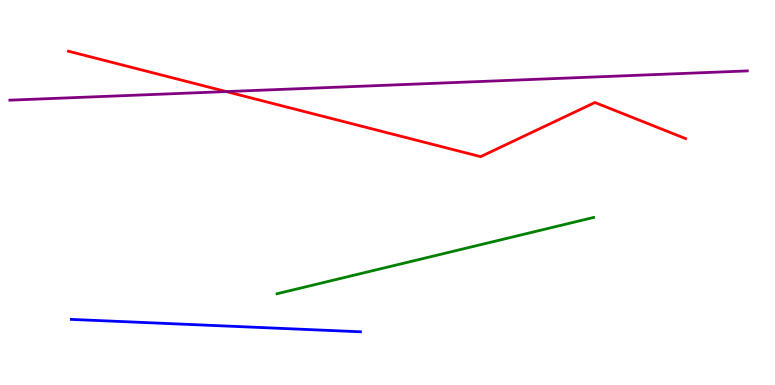[{'lines': ['blue', 'red'], 'intersections': []}, {'lines': ['green', 'red'], 'intersections': []}, {'lines': ['purple', 'red'], 'intersections': [{'x': 2.92, 'y': 7.62}]}, {'lines': ['blue', 'green'], 'intersections': []}, {'lines': ['blue', 'purple'], 'intersections': []}, {'lines': ['green', 'purple'], 'intersections': []}]